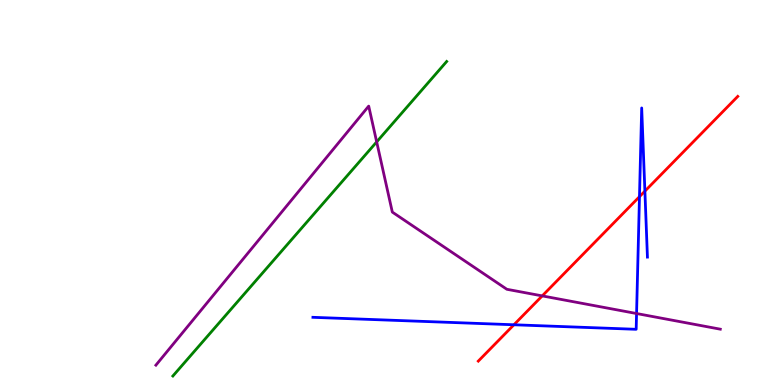[{'lines': ['blue', 'red'], 'intersections': [{'x': 6.63, 'y': 1.56}, {'x': 8.25, 'y': 4.89}, {'x': 8.32, 'y': 5.04}]}, {'lines': ['green', 'red'], 'intersections': []}, {'lines': ['purple', 'red'], 'intersections': [{'x': 7.0, 'y': 2.31}]}, {'lines': ['blue', 'green'], 'intersections': []}, {'lines': ['blue', 'purple'], 'intersections': [{'x': 8.21, 'y': 1.86}]}, {'lines': ['green', 'purple'], 'intersections': [{'x': 4.86, 'y': 6.31}]}]